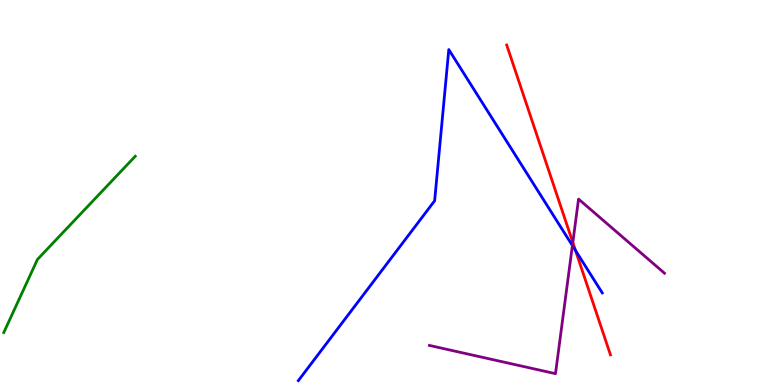[{'lines': ['blue', 'red'], 'intersections': [{'x': 7.43, 'y': 3.49}]}, {'lines': ['green', 'red'], 'intersections': []}, {'lines': ['purple', 'red'], 'intersections': [{'x': 7.39, 'y': 3.7}]}, {'lines': ['blue', 'green'], 'intersections': []}, {'lines': ['blue', 'purple'], 'intersections': [{'x': 7.39, 'y': 3.62}]}, {'lines': ['green', 'purple'], 'intersections': []}]